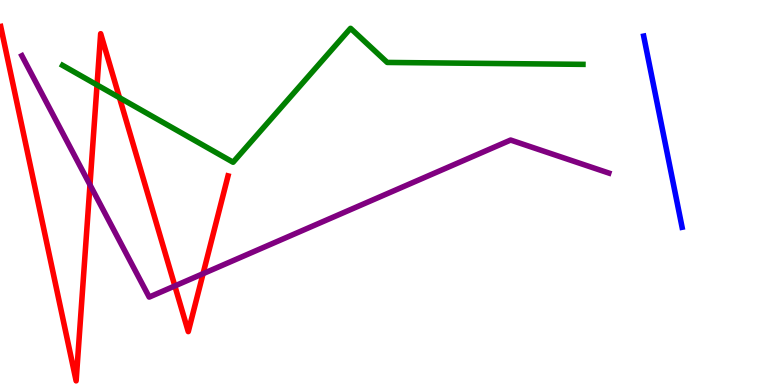[{'lines': ['blue', 'red'], 'intersections': []}, {'lines': ['green', 'red'], 'intersections': [{'x': 1.25, 'y': 7.79}, {'x': 1.54, 'y': 7.46}]}, {'lines': ['purple', 'red'], 'intersections': [{'x': 1.16, 'y': 5.2}, {'x': 2.26, 'y': 2.57}, {'x': 2.62, 'y': 2.89}]}, {'lines': ['blue', 'green'], 'intersections': []}, {'lines': ['blue', 'purple'], 'intersections': []}, {'lines': ['green', 'purple'], 'intersections': []}]